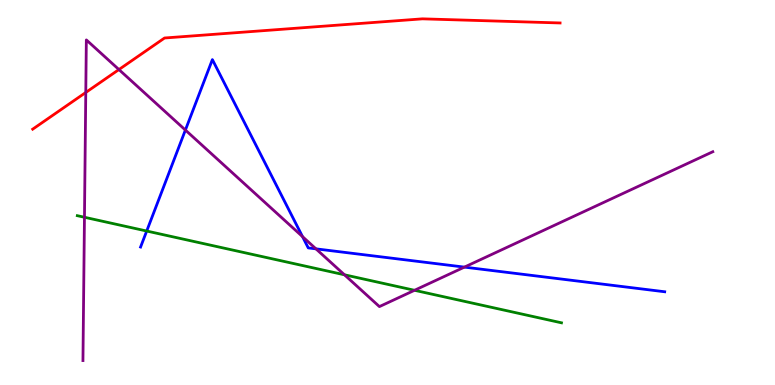[{'lines': ['blue', 'red'], 'intersections': []}, {'lines': ['green', 'red'], 'intersections': []}, {'lines': ['purple', 'red'], 'intersections': [{'x': 1.11, 'y': 7.6}, {'x': 1.53, 'y': 8.19}]}, {'lines': ['blue', 'green'], 'intersections': [{'x': 1.89, 'y': 4.0}]}, {'lines': ['blue', 'purple'], 'intersections': [{'x': 2.39, 'y': 6.62}, {'x': 3.9, 'y': 3.85}, {'x': 4.08, 'y': 3.54}, {'x': 5.99, 'y': 3.06}]}, {'lines': ['green', 'purple'], 'intersections': [{'x': 1.09, 'y': 4.36}, {'x': 4.44, 'y': 2.86}, {'x': 5.35, 'y': 2.46}]}]